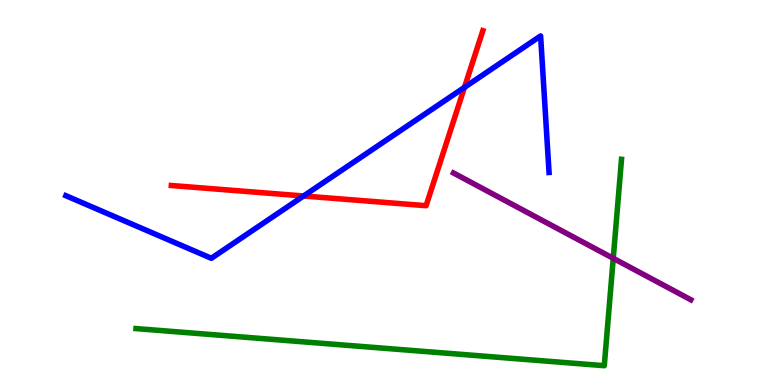[{'lines': ['blue', 'red'], 'intersections': [{'x': 3.92, 'y': 4.91}, {'x': 5.99, 'y': 7.73}]}, {'lines': ['green', 'red'], 'intersections': []}, {'lines': ['purple', 'red'], 'intersections': []}, {'lines': ['blue', 'green'], 'intersections': []}, {'lines': ['blue', 'purple'], 'intersections': []}, {'lines': ['green', 'purple'], 'intersections': [{'x': 7.91, 'y': 3.29}]}]